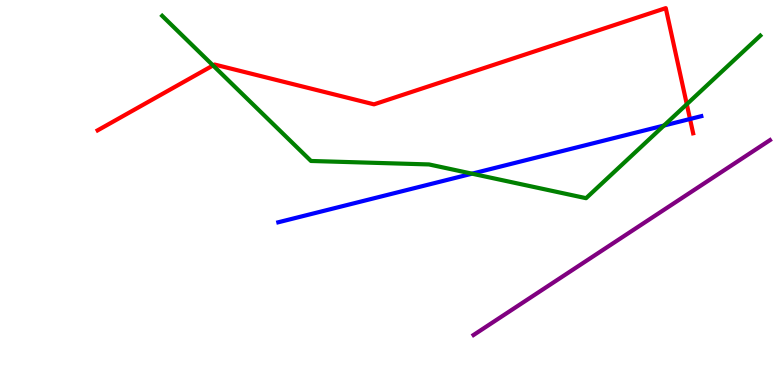[{'lines': ['blue', 'red'], 'intersections': [{'x': 8.9, 'y': 6.91}]}, {'lines': ['green', 'red'], 'intersections': [{'x': 2.75, 'y': 8.3}, {'x': 8.86, 'y': 7.29}]}, {'lines': ['purple', 'red'], 'intersections': []}, {'lines': ['blue', 'green'], 'intersections': [{'x': 6.09, 'y': 5.49}, {'x': 8.57, 'y': 6.74}]}, {'lines': ['blue', 'purple'], 'intersections': []}, {'lines': ['green', 'purple'], 'intersections': []}]